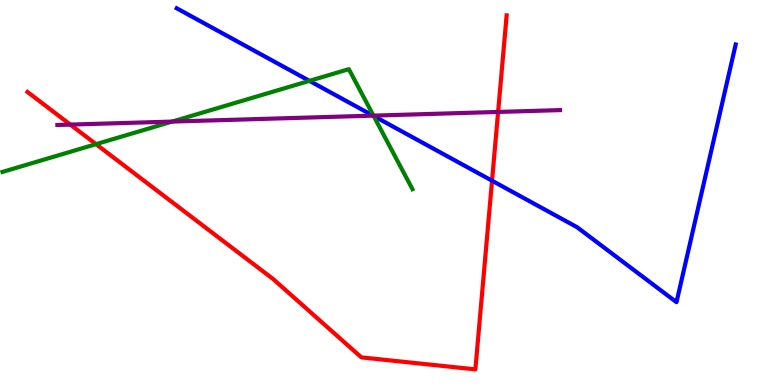[{'lines': ['blue', 'red'], 'intersections': [{'x': 6.35, 'y': 5.31}]}, {'lines': ['green', 'red'], 'intersections': [{'x': 1.24, 'y': 6.26}]}, {'lines': ['purple', 'red'], 'intersections': [{'x': 0.907, 'y': 6.76}, {'x': 6.43, 'y': 7.09}]}, {'lines': ['blue', 'green'], 'intersections': [{'x': 3.99, 'y': 7.9}, {'x': 4.82, 'y': 6.99}]}, {'lines': ['blue', 'purple'], 'intersections': [{'x': 4.81, 'y': 7.0}]}, {'lines': ['green', 'purple'], 'intersections': [{'x': 2.22, 'y': 6.84}, {'x': 4.82, 'y': 7.0}]}]